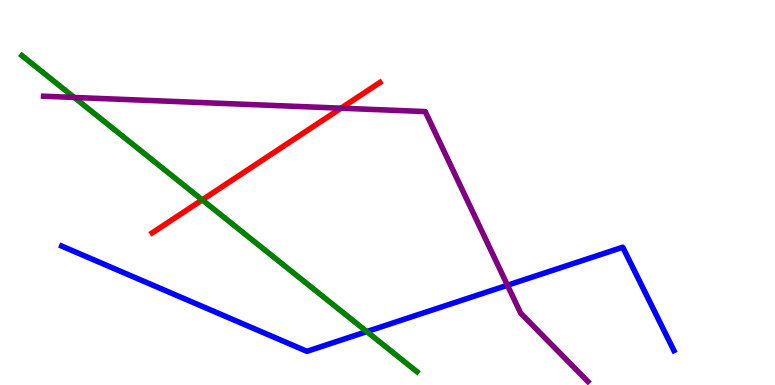[{'lines': ['blue', 'red'], 'intersections': []}, {'lines': ['green', 'red'], 'intersections': [{'x': 2.61, 'y': 4.81}]}, {'lines': ['purple', 'red'], 'intersections': [{'x': 4.4, 'y': 7.19}]}, {'lines': ['blue', 'green'], 'intersections': [{'x': 4.73, 'y': 1.39}]}, {'lines': ['blue', 'purple'], 'intersections': [{'x': 6.55, 'y': 2.59}]}, {'lines': ['green', 'purple'], 'intersections': [{'x': 0.958, 'y': 7.47}]}]